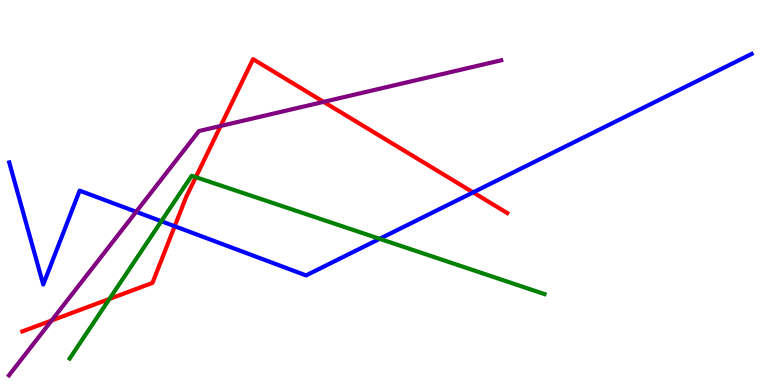[{'lines': ['blue', 'red'], 'intersections': [{'x': 2.25, 'y': 4.12}, {'x': 6.1, 'y': 5.0}]}, {'lines': ['green', 'red'], 'intersections': [{'x': 1.41, 'y': 2.24}, {'x': 2.53, 'y': 5.4}]}, {'lines': ['purple', 'red'], 'intersections': [{'x': 0.666, 'y': 1.68}, {'x': 2.85, 'y': 6.73}, {'x': 4.18, 'y': 7.35}]}, {'lines': ['blue', 'green'], 'intersections': [{'x': 2.08, 'y': 4.25}, {'x': 4.9, 'y': 3.8}]}, {'lines': ['blue', 'purple'], 'intersections': [{'x': 1.76, 'y': 4.5}]}, {'lines': ['green', 'purple'], 'intersections': []}]